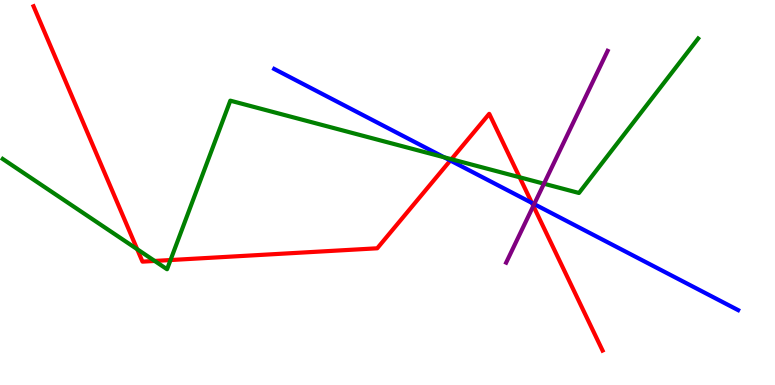[{'lines': ['blue', 'red'], 'intersections': [{'x': 5.81, 'y': 5.83}, {'x': 6.86, 'y': 4.73}]}, {'lines': ['green', 'red'], 'intersections': [{'x': 1.77, 'y': 3.53}, {'x': 2.0, 'y': 3.22}, {'x': 2.2, 'y': 3.25}, {'x': 5.82, 'y': 5.86}, {'x': 6.7, 'y': 5.4}]}, {'lines': ['purple', 'red'], 'intersections': [{'x': 6.88, 'y': 4.65}]}, {'lines': ['blue', 'green'], 'intersections': [{'x': 5.73, 'y': 5.91}]}, {'lines': ['blue', 'purple'], 'intersections': [{'x': 6.89, 'y': 4.7}]}, {'lines': ['green', 'purple'], 'intersections': [{'x': 7.02, 'y': 5.23}]}]